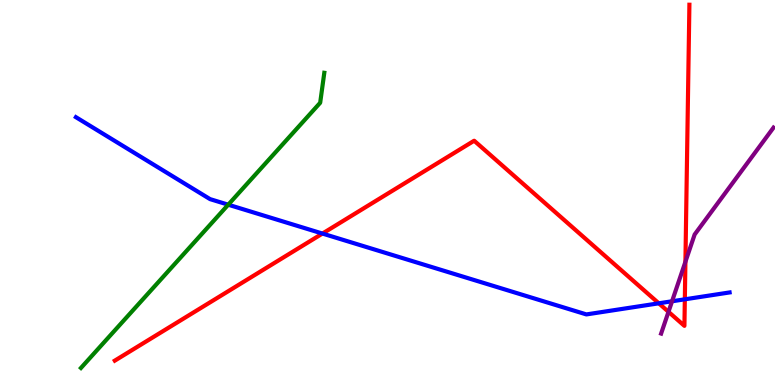[{'lines': ['blue', 'red'], 'intersections': [{'x': 4.16, 'y': 3.93}, {'x': 8.5, 'y': 2.12}, {'x': 8.84, 'y': 2.23}]}, {'lines': ['green', 'red'], 'intersections': []}, {'lines': ['purple', 'red'], 'intersections': [{'x': 8.63, 'y': 1.9}, {'x': 8.84, 'y': 3.2}]}, {'lines': ['blue', 'green'], 'intersections': [{'x': 2.94, 'y': 4.68}]}, {'lines': ['blue', 'purple'], 'intersections': [{'x': 8.67, 'y': 2.17}]}, {'lines': ['green', 'purple'], 'intersections': []}]